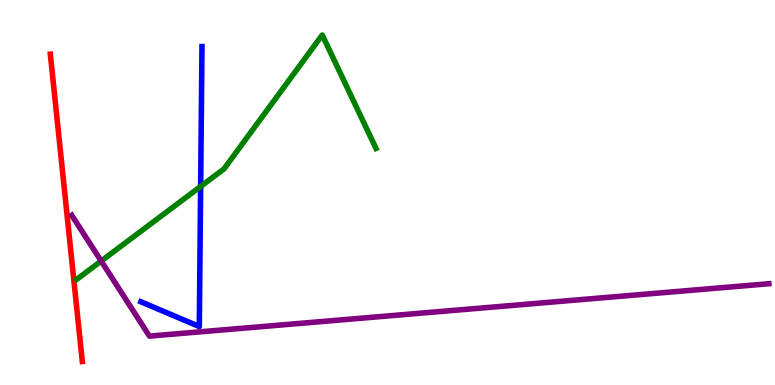[{'lines': ['blue', 'red'], 'intersections': []}, {'lines': ['green', 'red'], 'intersections': []}, {'lines': ['purple', 'red'], 'intersections': []}, {'lines': ['blue', 'green'], 'intersections': [{'x': 2.59, 'y': 5.16}]}, {'lines': ['blue', 'purple'], 'intersections': []}, {'lines': ['green', 'purple'], 'intersections': [{'x': 1.31, 'y': 3.22}]}]